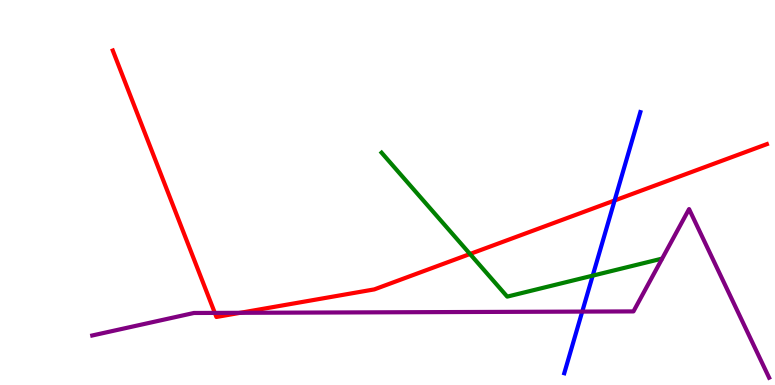[{'lines': ['blue', 'red'], 'intersections': [{'x': 7.93, 'y': 4.79}]}, {'lines': ['green', 'red'], 'intersections': [{'x': 6.06, 'y': 3.4}]}, {'lines': ['purple', 'red'], 'intersections': [{'x': 2.77, 'y': 1.87}, {'x': 3.1, 'y': 1.87}]}, {'lines': ['blue', 'green'], 'intersections': [{'x': 7.65, 'y': 2.84}]}, {'lines': ['blue', 'purple'], 'intersections': [{'x': 7.51, 'y': 1.91}]}, {'lines': ['green', 'purple'], 'intersections': []}]